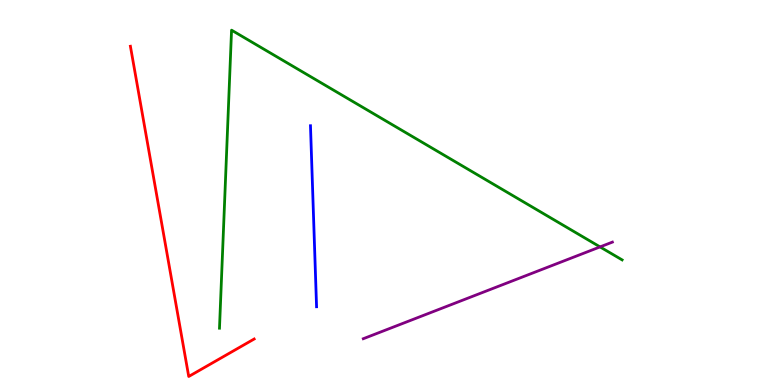[{'lines': ['blue', 'red'], 'intersections': []}, {'lines': ['green', 'red'], 'intersections': []}, {'lines': ['purple', 'red'], 'intersections': []}, {'lines': ['blue', 'green'], 'intersections': []}, {'lines': ['blue', 'purple'], 'intersections': []}, {'lines': ['green', 'purple'], 'intersections': [{'x': 7.74, 'y': 3.59}]}]